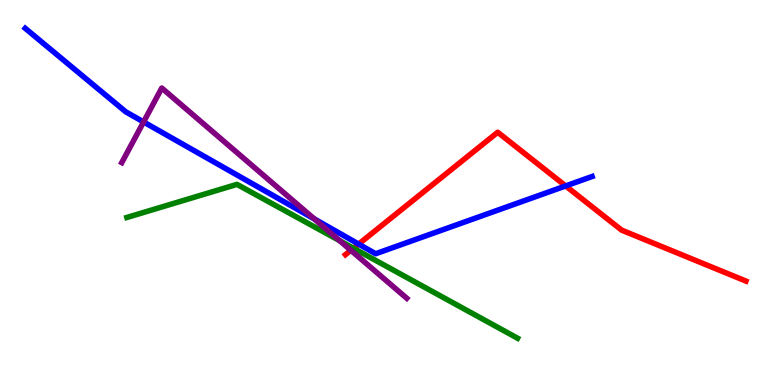[{'lines': ['blue', 'red'], 'intersections': [{'x': 4.63, 'y': 3.66}, {'x': 7.3, 'y': 5.17}]}, {'lines': ['green', 'red'], 'intersections': [{'x': 4.56, 'y': 3.55}]}, {'lines': ['purple', 'red'], 'intersections': [{'x': 4.53, 'y': 3.5}]}, {'lines': ['blue', 'green'], 'intersections': []}, {'lines': ['blue', 'purple'], 'intersections': [{'x': 1.85, 'y': 6.83}, {'x': 4.06, 'y': 4.31}]}, {'lines': ['green', 'purple'], 'intersections': [{'x': 4.38, 'y': 3.75}]}]